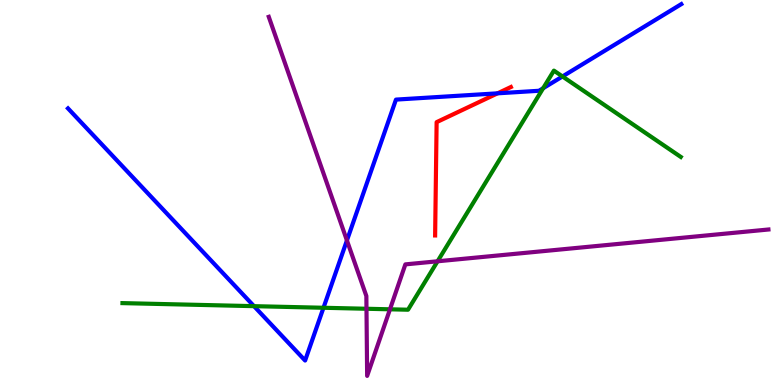[{'lines': ['blue', 'red'], 'intersections': [{'x': 6.42, 'y': 7.58}]}, {'lines': ['green', 'red'], 'intersections': []}, {'lines': ['purple', 'red'], 'intersections': []}, {'lines': ['blue', 'green'], 'intersections': [{'x': 3.28, 'y': 2.05}, {'x': 4.17, 'y': 2.01}, {'x': 7.01, 'y': 7.71}, {'x': 7.26, 'y': 8.01}]}, {'lines': ['blue', 'purple'], 'intersections': [{'x': 4.48, 'y': 3.75}]}, {'lines': ['green', 'purple'], 'intersections': [{'x': 4.73, 'y': 1.98}, {'x': 5.03, 'y': 1.97}, {'x': 5.65, 'y': 3.21}]}]